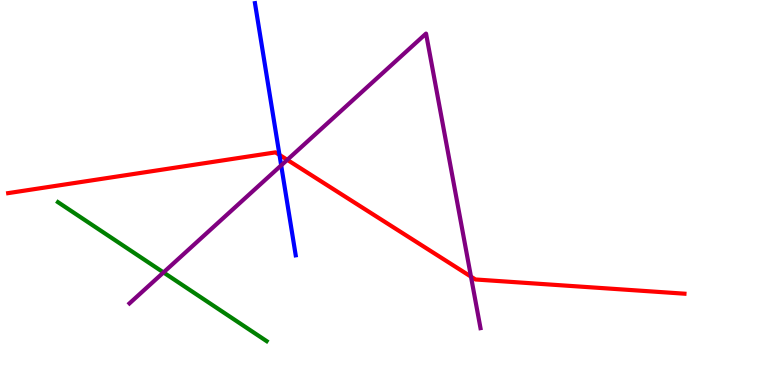[{'lines': ['blue', 'red'], 'intersections': [{'x': 3.61, 'y': 5.98}]}, {'lines': ['green', 'red'], 'intersections': []}, {'lines': ['purple', 'red'], 'intersections': [{'x': 3.71, 'y': 5.85}, {'x': 6.08, 'y': 2.81}]}, {'lines': ['blue', 'green'], 'intersections': []}, {'lines': ['blue', 'purple'], 'intersections': [{'x': 3.63, 'y': 5.7}]}, {'lines': ['green', 'purple'], 'intersections': [{'x': 2.11, 'y': 2.92}]}]